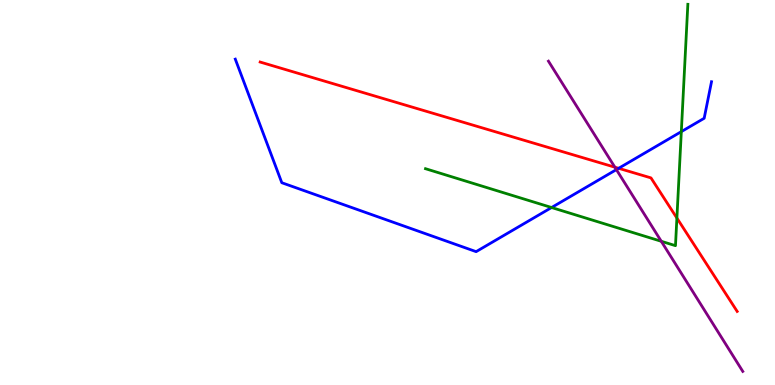[{'lines': ['blue', 'red'], 'intersections': [{'x': 7.98, 'y': 5.63}]}, {'lines': ['green', 'red'], 'intersections': [{'x': 8.73, 'y': 4.34}]}, {'lines': ['purple', 'red'], 'intersections': [{'x': 7.93, 'y': 5.66}]}, {'lines': ['blue', 'green'], 'intersections': [{'x': 7.12, 'y': 4.61}, {'x': 8.79, 'y': 6.58}]}, {'lines': ['blue', 'purple'], 'intersections': [{'x': 7.95, 'y': 5.59}]}, {'lines': ['green', 'purple'], 'intersections': [{'x': 8.53, 'y': 3.73}]}]